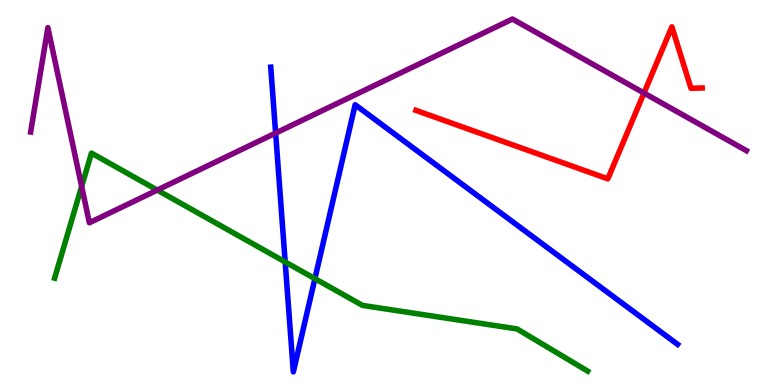[{'lines': ['blue', 'red'], 'intersections': []}, {'lines': ['green', 'red'], 'intersections': []}, {'lines': ['purple', 'red'], 'intersections': [{'x': 8.31, 'y': 7.58}]}, {'lines': ['blue', 'green'], 'intersections': [{'x': 3.68, 'y': 3.2}, {'x': 4.06, 'y': 2.76}]}, {'lines': ['blue', 'purple'], 'intersections': [{'x': 3.56, 'y': 6.54}]}, {'lines': ['green', 'purple'], 'intersections': [{'x': 1.05, 'y': 5.16}, {'x': 2.03, 'y': 5.06}]}]